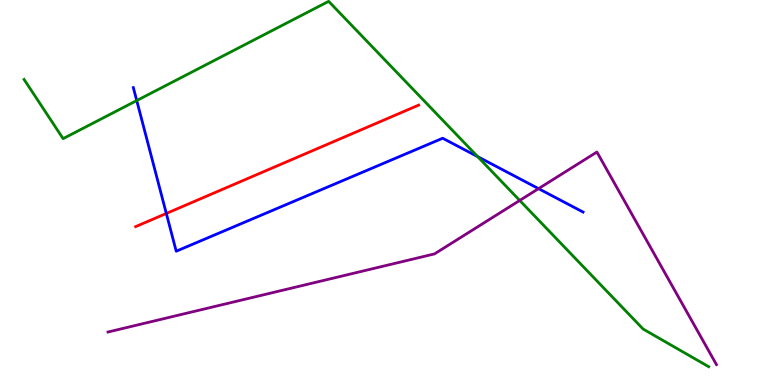[{'lines': ['blue', 'red'], 'intersections': [{'x': 2.15, 'y': 4.46}]}, {'lines': ['green', 'red'], 'intersections': []}, {'lines': ['purple', 'red'], 'intersections': []}, {'lines': ['blue', 'green'], 'intersections': [{'x': 1.76, 'y': 7.39}, {'x': 6.16, 'y': 5.93}]}, {'lines': ['blue', 'purple'], 'intersections': [{'x': 6.95, 'y': 5.1}]}, {'lines': ['green', 'purple'], 'intersections': [{'x': 6.71, 'y': 4.79}]}]